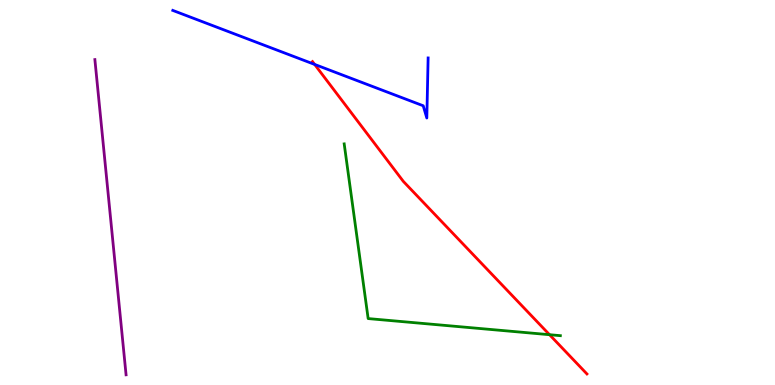[{'lines': ['blue', 'red'], 'intersections': [{'x': 4.06, 'y': 8.33}]}, {'lines': ['green', 'red'], 'intersections': [{'x': 7.09, 'y': 1.31}]}, {'lines': ['purple', 'red'], 'intersections': []}, {'lines': ['blue', 'green'], 'intersections': []}, {'lines': ['blue', 'purple'], 'intersections': []}, {'lines': ['green', 'purple'], 'intersections': []}]